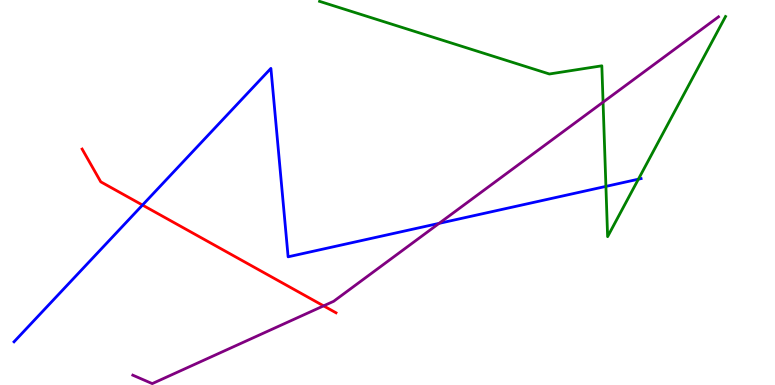[{'lines': ['blue', 'red'], 'intersections': [{'x': 1.84, 'y': 4.67}]}, {'lines': ['green', 'red'], 'intersections': []}, {'lines': ['purple', 'red'], 'intersections': [{'x': 4.18, 'y': 2.06}]}, {'lines': ['blue', 'green'], 'intersections': [{'x': 7.82, 'y': 5.16}, {'x': 8.24, 'y': 5.35}]}, {'lines': ['blue', 'purple'], 'intersections': [{'x': 5.67, 'y': 4.2}]}, {'lines': ['green', 'purple'], 'intersections': [{'x': 7.78, 'y': 7.35}]}]